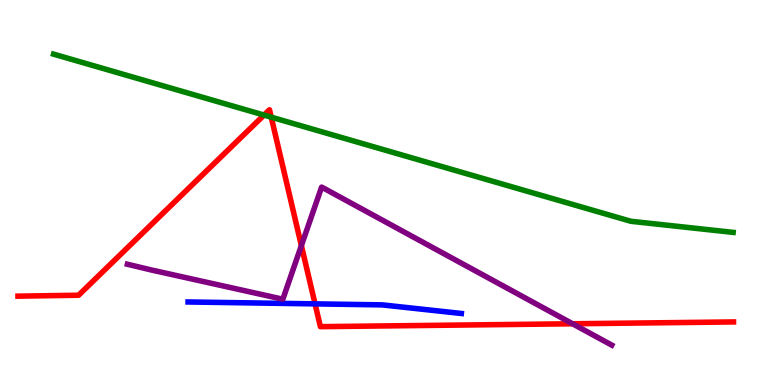[{'lines': ['blue', 'red'], 'intersections': [{'x': 4.07, 'y': 2.11}]}, {'lines': ['green', 'red'], 'intersections': [{'x': 3.41, 'y': 7.01}, {'x': 3.5, 'y': 6.96}]}, {'lines': ['purple', 'red'], 'intersections': [{'x': 3.89, 'y': 3.62}, {'x': 7.39, 'y': 1.59}]}, {'lines': ['blue', 'green'], 'intersections': []}, {'lines': ['blue', 'purple'], 'intersections': []}, {'lines': ['green', 'purple'], 'intersections': []}]